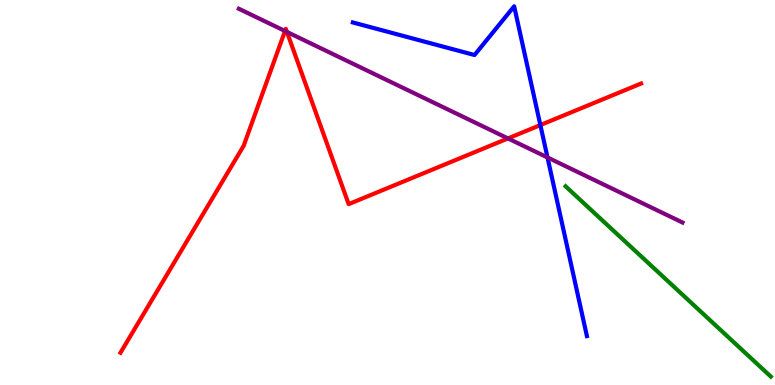[{'lines': ['blue', 'red'], 'intersections': [{'x': 6.97, 'y': 6.75}]}, {'lines': ['green', 'red'], 'intersections': []}, {'lines': ['purple', 'red'], 'intersections': [{'x': 3.68, 'y': 9.19}, {'x': 3.7, 'y': 9.17}, {'x': 6.55, 'y': 6.4}]}, {'lines': ['blue', 'green'], 'intersections': []}, {'lines': ['blue', 'purple'], 'intersections': [{'x': 7.06, 'y': 5.91}]}, {'lines': ['green', 'purple'], 'intersections': []}]